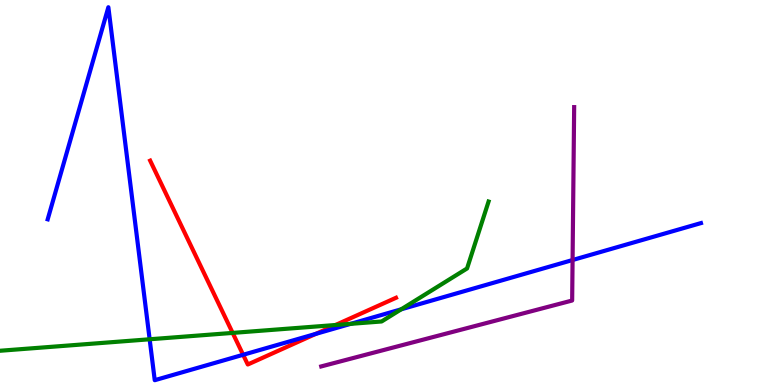[{'lines': ['blue', 'red'], 'intersections': [{'x': 3.14, 'y': 0.785}, {'x': 4.07, 'y': 1.33}]}, {'lines': ['green', 'red'], 'intersections': [{'x': 3.0, 'y': 1.35}, {'x': 4.33, 'y': 1.56}]}, {'lines': ['purple', 'red'], 'intersections': []}, {'lines': ['blue', 'green'], 'intersections': [{'x': 1.93, 'y': 1.19}, {'x': 4.52, 'y': 1.59}, {'x': 5.18, 'y': 1.97}]}, {'lines': ['blue', 'purple'], 'intersections': [{'x': 7.39, 'y': 3.25}]}, {'lines': ['green', 'purple'], 'intersections': []}]